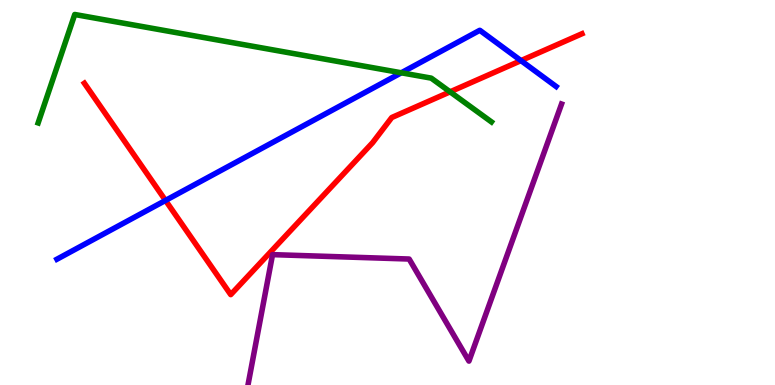[{'lines': ['blue', 'red'], 'intersections': [{'x': 2.14, 'y': 4.79}, {'x': 6.72, 'y': 8.43}]}, {'lines': ['green', 'red'], 'intersections': [{'x': 5.81, 'y': 7.61}]}, {'lines': ['purple', 'red'], 'intersections': []}, {'lines': ['blue', 'green'], 'intersections': [{'x': 5.18, 'y': 8.11}]}, {'lines': ['blue', 'purple'], 'intersections': []}, {'lines': ['green', 'purple'], 'intersections': []}]